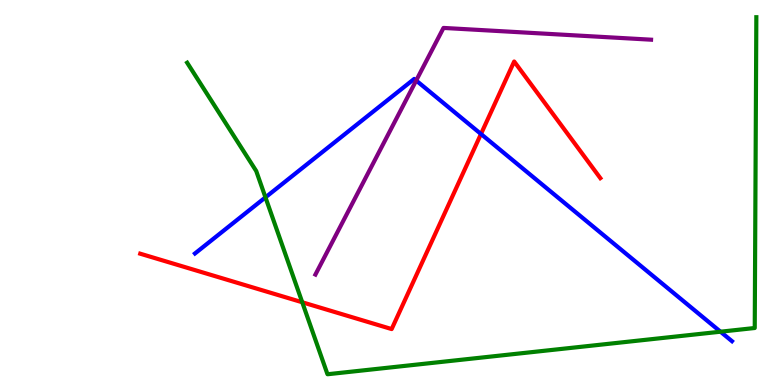[{'lines': ['blue', 'red'], 'intersections': [{'x': 6.21, 'y': 6.52}]}, {'lines': ['green', 'red'], 'intersections': [{'x': 3.9, 'y': 2.15}]}, {'lines': ['purple', 'red'], 'intersections': []}, {'lines': ['blue', 'green'], 'intersections': [{'x': 3.43, 'y': 4.87}, {'x': 9.3, 'y': 1.38}]}, {'lines': ['blue', 'purple'], 'intersections': [{'x': 5.37, 'y': 7.91}]}, {'lines': ['green', 'purple'], 'intersections': []}]